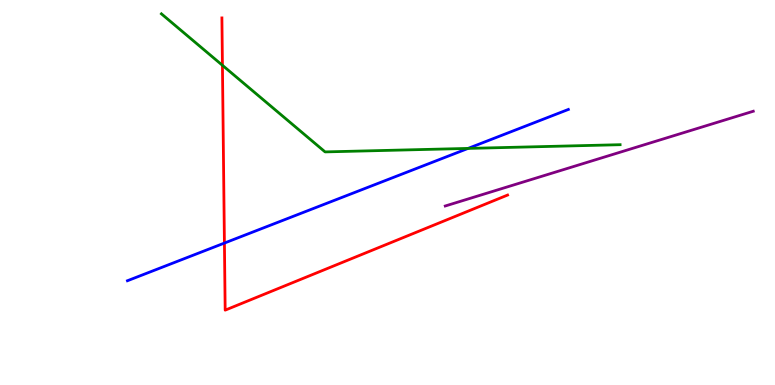[{'lines': ['blue', 'red'], 'intersections': [{'x': 2.9, 'y': 3.69}]}, {'lines': ['green', 'red'], 'intersections': [{'x': 2.87, 'y': 8.3}]}, {'lines': ['purple', 'red'], 'intersections': []}, {'lines': ['blue', 'green'], 'intersections': [{'x': 6.04, 'y': 6.15}]}, {'lines': ['blue', 'purple'], 'intersections': []}, {'lines': ['green', 'purple'], 'intersections': []}]